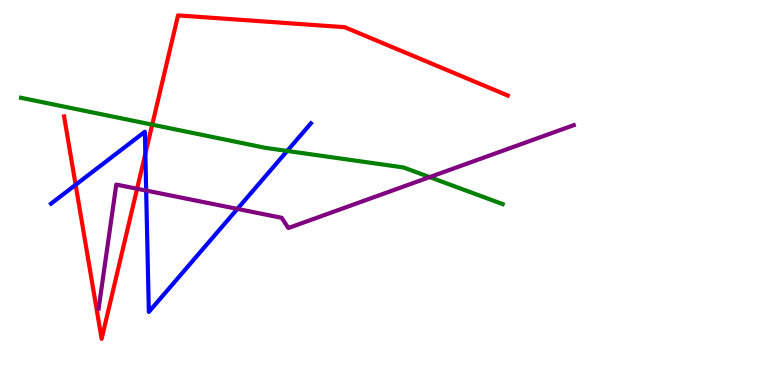[{'lines': ['blue', 'red'], 'intersections': [{'x': 0.976, 'y': 5.2}, {'x': 1.88, 'y': 6.0}]}, {'lines': ['green', 'red'], 'intersections': [{'x': 1.96, 'y': 6.76}]}, {'lines': ['purple', 'red'], 'intersections': [{'x': 1.77, 'y': 5.1}]}, {'lines': ['blue', 'green'], 'intersections': [{'x': 3.71, 'y': 6.08}]}, {'lines': ['blue', 'purple'], 'intersections': [{'x': 1.89, 'y': 5.05}, {'x': 3.06, 'y': 4.57}]}, {'lines': ['green', 'purple'], 'intersections': [{'x': 5.54, 'y': 5.4}]}]